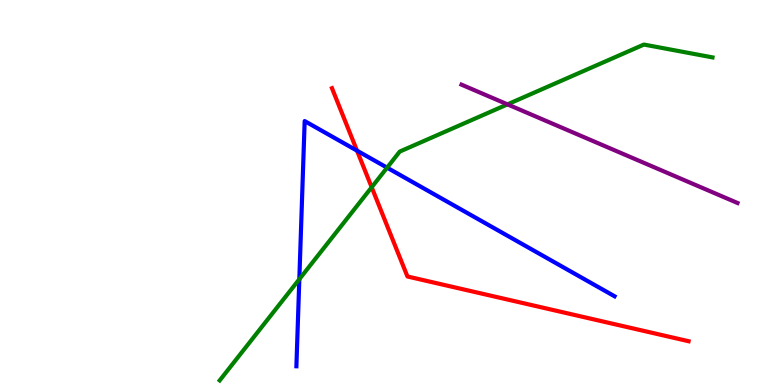[{'lines': ['blue', 'red'], 'intersections': [{'x': 4.61, 'y': 6.09}]}, {'lines': ['green', 'red'], 'intersections': [{'x': 4.8, 'y': 5.14}]}, {'lines': ['purple', 'red'], 'intersections': []}, {'lines': ['blue', 'green'], 'intersections': [{'x': 3.86, 'y': 2.75}, {'x': 4.99, 'y': 5.65}]}, {'lines': ['blue', 'purple'], 'intersections': []}, {'lines': ['green', 'purple'], 'intersections': [{'x': 6.55, 'y': 7.29}]}]